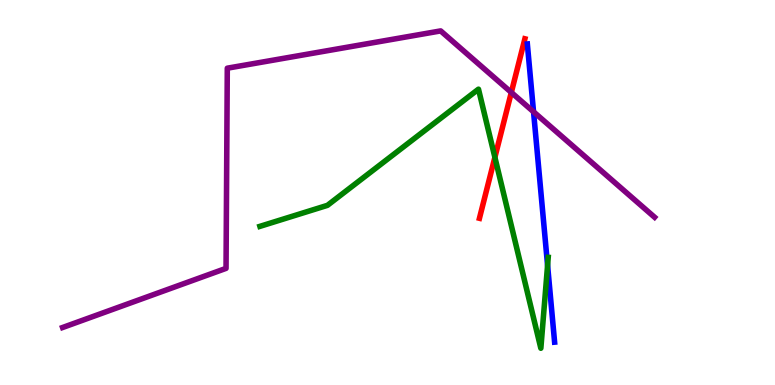[{'lines': ['blue', 'red'], 'intersections': []}, {'lines': ['green', 'red'], 'intersections': [{'x': 6.39, 'y': 5.91}]}, {'lines': ['purple', 'red'], 'intersections': [{'x': 6.6, 'y': 7.6}]}, {'lines': ['blue', 'green'], 'intersections': [{'x': 7.07, 'y': 3.11}]}, {'lines': ['blue', 'purple'], 'intersections': [{'x': 6.88, 'y': 7.1}]}, {'lines': ['green', 'purple'], 'intersections': []}]